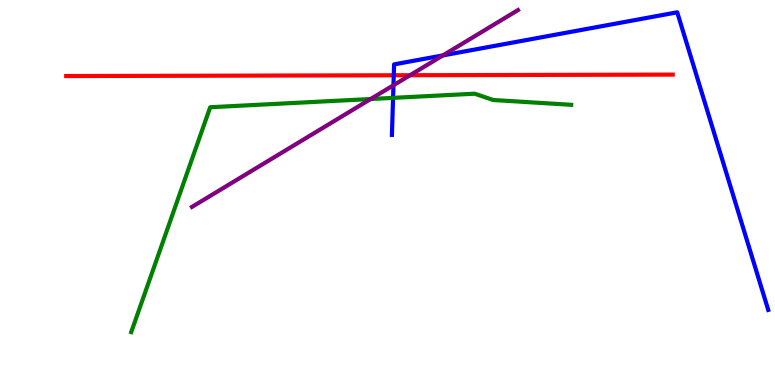[{'lines': ['blue', 'red'], 'intersections': [{'x': 5.08, 'y': 8.05}]}, {'lines': ['green', 'red'], 'intersections': []}, {'lines': ['purple', 'red'], 'intersections': [{'x': 5.29, 'y': 8.05}]}, {'lines': ['blue', 'green'], 'intersections': [{'x': 5.07, 'y': 7.46}]}, {'lines': ['blue', 'purple'], 'intersections': [{'x': 5.08, 'y': 7.79}, {'x': 5.72, 'y': 8.56}]}, {'lines': ['green', 'purple'], 'intersections': [{'x': 4.78, 'y': 7.43}]}]